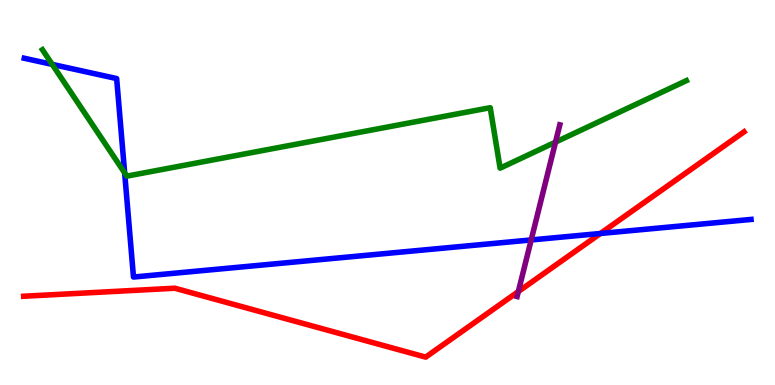[{'lines': ['blue', 'red'], 'intersections': [{'x': 7.75, 'y': 3.94}]}, {'lines': ['green', 'red'], 'intersections': []}, {'lines': ['purple', 'red'], 'intersections': [{'x': 6.69, 'y': 2.43}]}, {'lines': ['blue', 'green'], 'intersections': [{'x': 0.674, 'y': 8.33}, {'x': 1.61, 'y': 5.51}]}, {'lines': ['blue', 'purple'], 'intersections': [{'x': 6.85, 'y': 3.77}]}, {'lines': ['green', 'purple'], 'intersections': [{'x': 7.17, 'y': 6.31}]}]